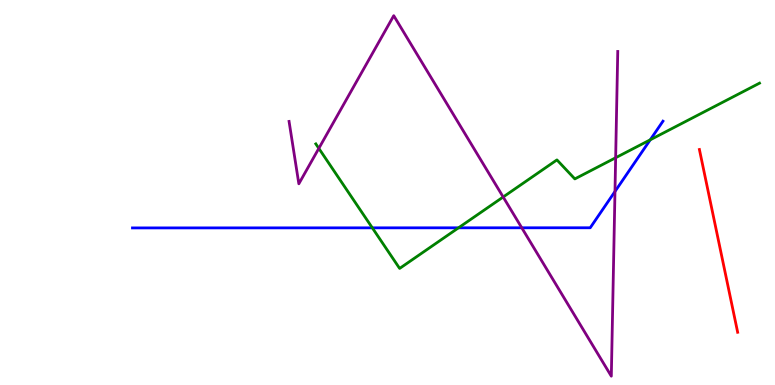[{'lines': ['blue', 'red'], 'intersections': []}, {'lines': ['green', 'red'], 'intersections': []}, {'lines': ['purple', 'red'], 'intersections': []}, {'lines': ['blue', 'green'], 'intersections': [{'x': 4.8, 'y': 4.08}, {'x': 5.92, 'y': 4.08}, {'x': 8.39, 'y': 6.37}]}, {'lines': ['blue', 'purple'], 'intersections': [{'x': 6.73, 'y': 4.08}, {'x': 7.94, 'y': 5.03}]}, {'lines': ['green', 'purple'], 'intersections': [{'x': 4.11, 'y': 6.15}, {'x': 6.49, 'y': 4.88}, {'x': 7.94, 'y': 5.9}]}]